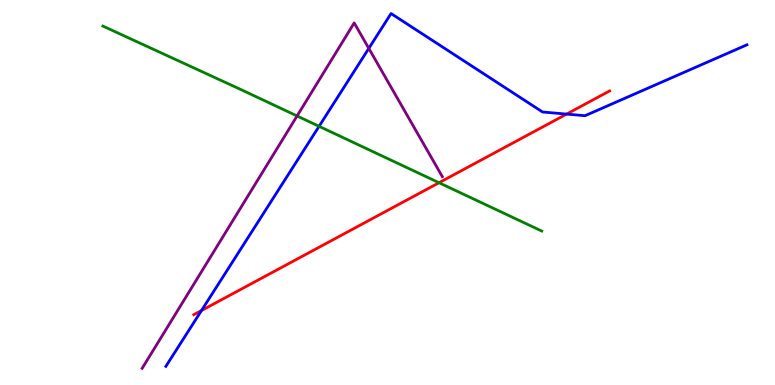[{'lines': ['blue', 'red'], 'intersections': [{'x': 2.6, 'y': 1.93}, {'x': 7.31, 'y': 7.04}]}, {'lines': ['green', 'red'], 'intersections': [{'x': 5.66, 'y': 5.25}]}, {'lines': ['purple', 'red'], 'intersections': []}, {'lines': ['blue', 'green'], 'intersections': [{'x': 4.12, 'y': 6.72}]}, {'lines': ['blue', 'purple'], 'intersections': [{'x': 4.76, 'y': 8.74}]}, {'lines': ['green', 'purple'], 'intersections': [{'x': 3.83, 'y': 6.99}]}]